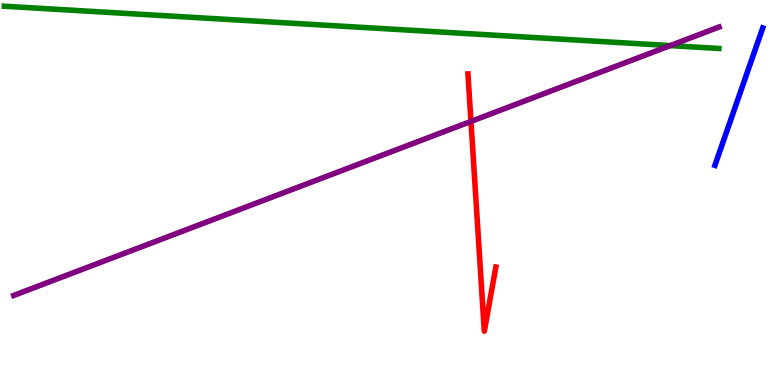[{'lines': ['blue', 'red'], 'intersections': []}, {'lines': ['green', 'red'], 'intersections': []}, {'lines': ['purple', 'red'], 'intersections': [{'x': 6.08, 'y': 6.85}]}, {'lines': ['blue', 'green'], 'intersections': []}, {'lines': ['blue', 'purple'], 'intersections': []}, {'lines': ['green', 'purple'], 'intersections': [{'x': 8.65, 'y': 8.82}]}]